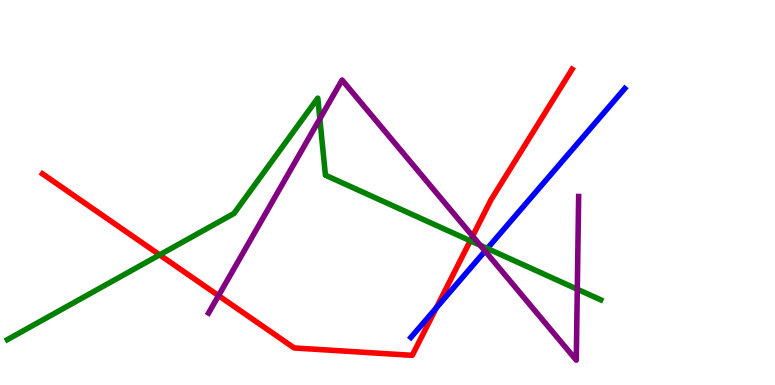[{'lines': ['blue', 'red'], 'intersections': [{'x': 5.63, 'y': 2.0}]}, {'lines': ['green', 'red'], 'intersections': [{'x': 2.06, 'y': 3.38}, {'x': 6.07, 'y': 3.75}]}, {'lines': ['purple', 'red'], 'intersections': [{'x': 2.82, 'y': 2.32}, {'x': 6.1, 'y': 3.87}]}, {'lines': ['blue', 'green'], 'intersections': [{'x': 6.29, 'y': 3.55}]}, {'lines': ['blue', 'purple'], 'intersections': [{'x': 6.26, 'y': 3.48}]}, {'lines': ['green', 'purple'], 'intersections': [{'x': 4.13, 'y': 6.91}, {'x': 6.2, 'y': 3.63}, {'x': 7.45, 'y': 2.49}]}]